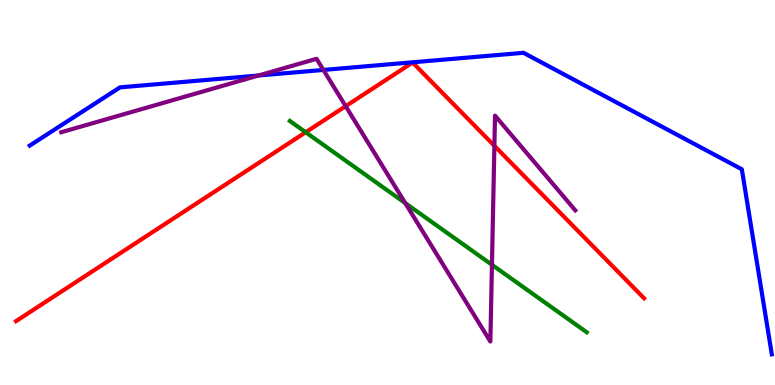[{'lines': ['blue', 'red'], 'intersections': []}, {'lines': ['green', 'red'], 'intersections': [{'x': 3.94, 'y': 6.56}]}, {'lines': ['purple', 'red'], 'intersections': [{'x': 4.46, 'y': 7.24}, {'x': 6.38, 'y': 6.21}]}, {'lines': ['blue', 'green'], 'intersections': []}, {'lines': ['blue', 'purple'], 'intersections': [{'x': 3.34, 'y': 8.04}, {'x': 4.17, 'y': 8.18}]}, {'lines': ['green', 'purple'], 'intersections': [{'x': 5.23, 'y': 4.72}, {'x': 6.35, 'y': 3.12}]}]